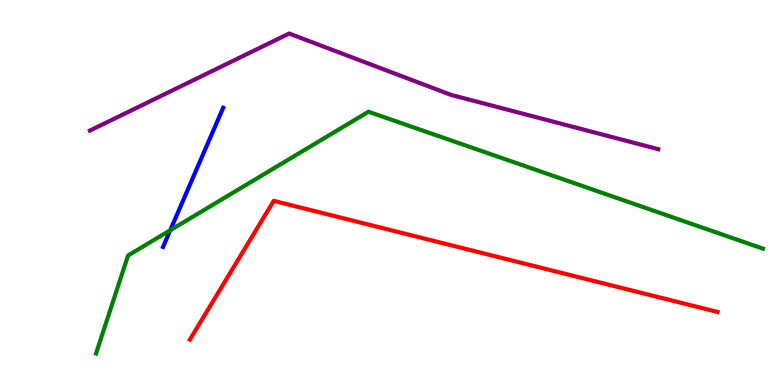[{'lines': ['blue', 'red'], 'intersections': []}, {'lines': ['green', 'red'], 'intersections': []}, {'lines': ['purple', 'red'], 'intersections': []}, {'lines': ['blue', 'green'], 'intersections': [{'x': 2.2, 'y': 4.02}]}, {'lines': ['blue', 'purple'], 'intersections': []}, {'lines': ['green', 'purple'], 'intersections': []}]